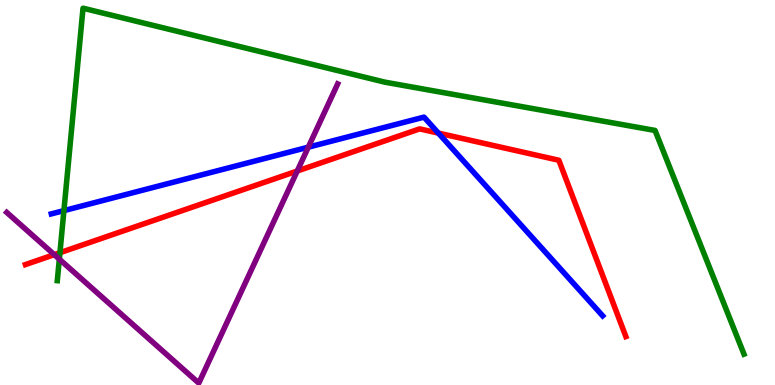[{'lines': ['blue', 'red'], 'intersections': [{'x': 5.66, 'y': 6.54}]}, {'lines': ['green', 'red'], 'intersections': [{'x': 0.773, 'y': 3.44}]}, {'lines': ['purple', 'red'], 'intersections': [{'x': 0.7, 'y': 3.39}, {'x': 3.84, 'y': 5.56}]}, {'lines': ['blue', 'green'], 'intersections': [{'x': 0.825, 'y': 4.53}]}, {'lines': ['blue', 'purple'], 'intersections': [{'x': 3.98, 'y': 6.18}]}, {'lines': ['green', 'purple'], 'intersections': [{'x': 0.766, 'y': 3.27}]}]